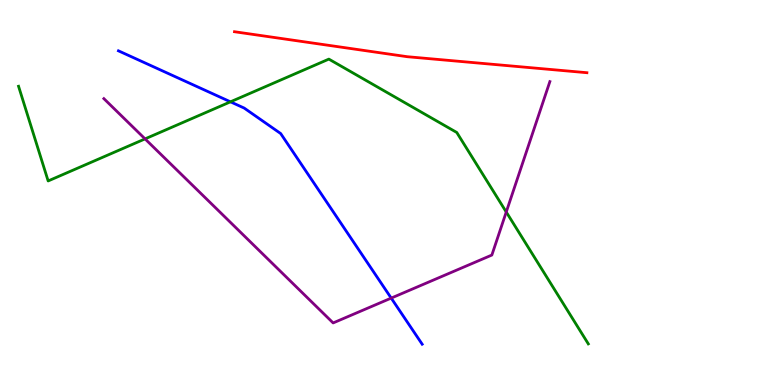[{'lines': ['blue', 'red'], 'intersections': []}, {'lines': ['green', 'red'], 'intersections': []}, {'lines': ['purple', 'red'], 'intersections': []}, {'lines': ['blue', 'green'], 'intersections': [{'x': 2.97, 'y': 7.36}]}, {'lines': ['blue', 'purple'], 'intersections': [{'x': 5.05, 'y': 2.26}]}, {'lines': ['green', 'purple'], 'intersections': [{'x': 1.87, 'y': 6.39}, {'x': 6.53, 'y': 4.49}]}]